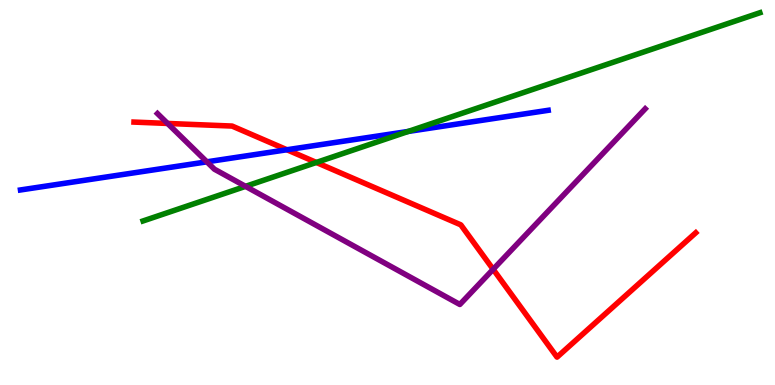[{'lines': ['blue', 'red'], 'intersections': [{'x': 3.7, 'y': 6.11}]}, {'lines': ['green', 'red'], 'intersections': [{'x': 4.08, 'y': 5.78}]}, {'lines': ['purple', 'red'], 'intersections': [{'x': 2.16, 'y': 6.79}, {'x': 6.36, 'y': 3.01}]}, {'lines': ['blue', 'green'], 'intersections': [{'x': 5.27, 'y': 6.59}]}, {'lines': ['blue', 'purple'], 'intersections': [{'x': 2.67, 'y': 5.8}]}, {'lines': ['green', 'purple'], 'intersections': [{'x': 3.17, 'y': 5.16}]}]